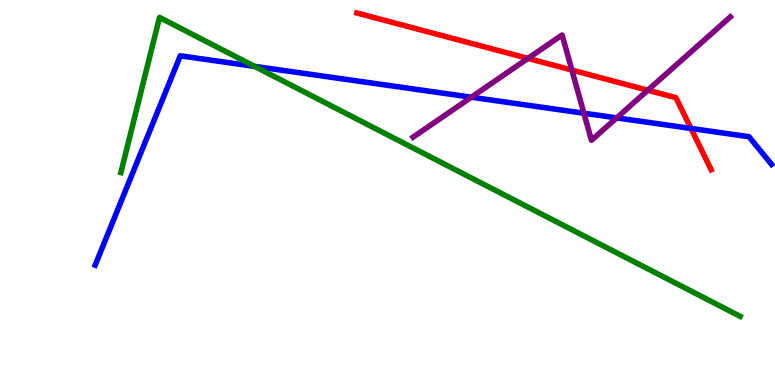[{'lines': ['blue', 'red'], 'intersections': [{'x': 8.92, 'y': 6.66}]}, {'lines': ['green', 'red'], 'intersections': []}, {'lines': ['purple', 'red'], 'intersections': [{'x': 6.81, 'y': 8.48}, {'x': 7.38, 'y': 8.18}, {'x': 8.36, 'y': 7.66}]}, {'lines': ['blue', 'green'], 'intersections': [{'x': 3.28, 'y': 8.28}]}, {'lines': ['blue', 'purple'], 'intersections': [{'x': 6.08, 'y': 7.48}, {'x': 7.53, 'y': 7.06}, {'x': 7.96, 'y': 6.94}]}, {'lines': ['green', 'purple'], 'intersections': []}]